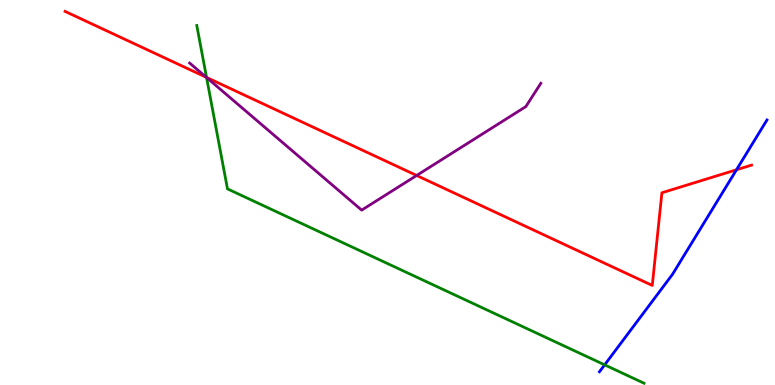[{'lines': ['blue', 'red'], 'intersections': [{'x': 9.5, 'y': 5.59}]}, {'lines': ['green', 'red'], 'intersections': [{'x': 2.67, 'y': 7.99}]}, {'lines': ['purple', 'red'], 'intersections': [{'x': 2.66, 'y': 7.99}, {'x': 5.38, 'y': 5.44}]}, {'lines': ['blue', 'green'], 'intersections': [{'x': 7.8, 'y': 0.523}]}, {'lines': ['blue', 'purple'], 'intersections': []}, {'lines': ['green', 'purple'], 'intersections': [{'x': 2.67, 'y': 7.99}]}]